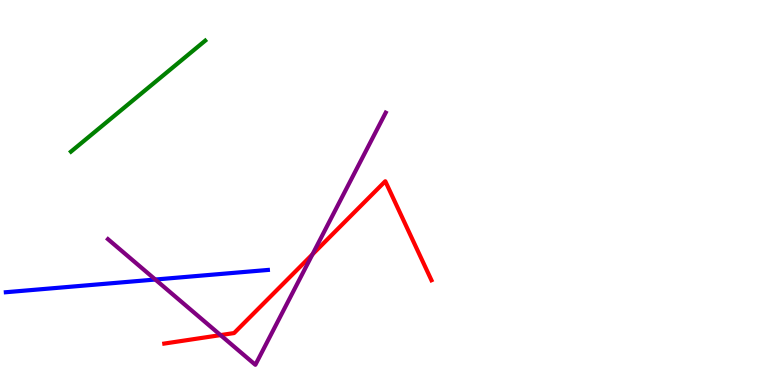[{'lines': ['blue', 'red'], 'intersections': []}, {'lines': ['green', 'red'], 'intersections': []}, {'lines': ['purple', 'red'], 'intersections': [{'x': 2.85, 'y': 1.3}, {'x': 4.03, 'y': 3.39}]}, {'lines': ['blue', 'green'], 'intersections': []}, {'lines': ['blue', 'purple'], 'intersections': [{'x': 2.0, 'y': 2.74}]}, {'lines': ['green', 'purple'], 'intersections': []}]